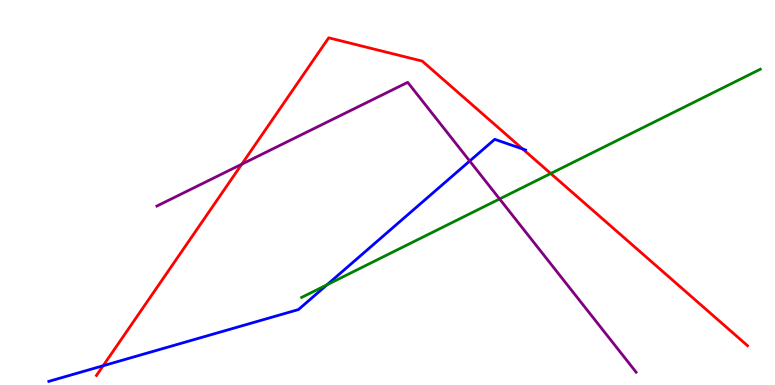[{'lines': ['blue', 'red'], 'intersections': [{'x': 1.33, 'y': 0.5}, {'x': 6.74, 'y': 6.13}]}, {'lines': ['green', 'red'], 'intersections': [{'x': 7.11, 'y': 5.49}]}, {'lines': ['purple', 'red'], 'intersections': [{'x': 3.12, 'y': 5.74}]}, {'lines': ['blue', 'green'], 'intersections': [{'x': 4.22, 'y': 2.6}]}, {'lines': ['blue', 'purple'], 'intersections': [{'x': 6.06, 'y': 5.82}]}, {'lines': ['green', 'purple'], 'intersections': [{'x': 6.45, 'y': 4.83}]}]